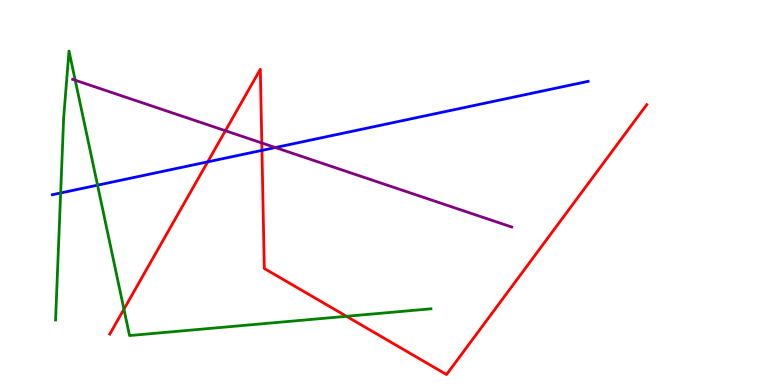[{'lines': ['blue', 'red'], 'intersections': [{'x': 2.68, 'y': 5.8}, {'x': 3.38, 'y': 6.09}]}, {'lines': ['green', 'red'], 'intersections': [{'x': 1.6, 'y': 1.97}, {'x': 4.47, 'y': 1.78}]}, {'lines': ['purple', 'red'], 'intersections': [{'x': 2.91, 'y': 6.6}, {'x': 3.38, 'y': 6.29}]}, {'lines': ['blue', 'green'], 'intersections': [{'x': 0.783, 'y': 4.99}, {'x': 1.26, 'y': 5.19}]}, {'lines': ['blue', 'purple'], 'intersections': [{'x': 3.55, 'y': 6.17}]}, {'lines': ['green', 'purple'], 'intersections': [{'x': 0.971, 'y': 7.92}]}]